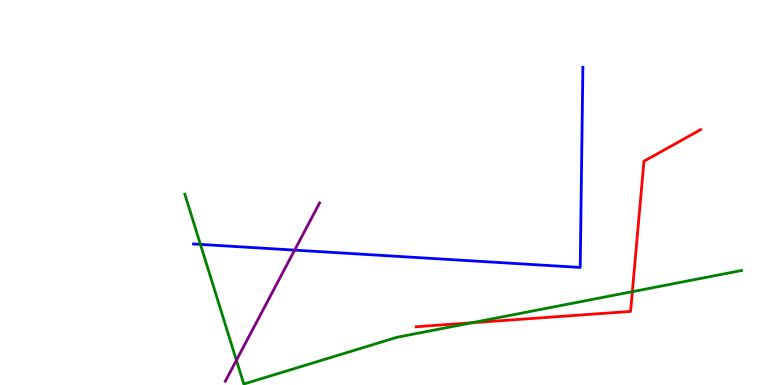[{'lines': ['blue', 'red'], 'intersections': []}, {'lines': ['green', 'red'], 'intersections': [{'x': 6.09, 'y': 1.62}, {'x': 8.16, 'y': 2.42}]}, {'lines': ['purple', 'red'], 'intersections': []}, {'lines': ['blue', 'green'], 'intersections': [{'x': 2.59, 'y': 3.65}]}, {'lines': ['blue', 'purple'], 'intersections': [{'x': 3.8, 'y': 3.5}]}, {'lines': ['green', 'purple'], 'intersections': [{'x': 3.05, 'y': 0.643}]}]